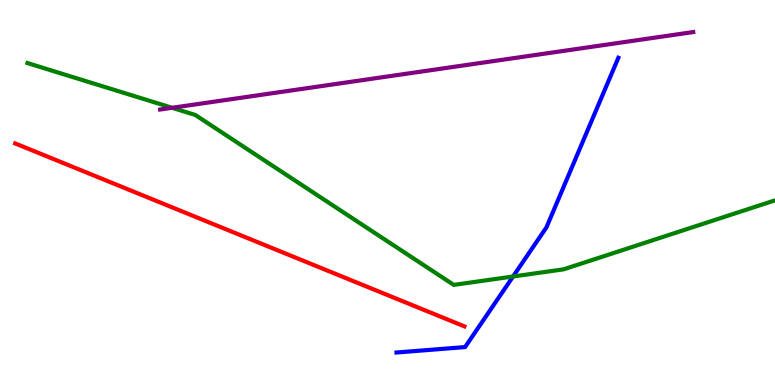[{'lines': ['blue', 'red'], 'intersections': []}, {'lines': ['green', 'red'], 'intersections': []}, {'lines': ['purple', 'red'], 'intersections': []}, {'lines': ['blue', 'green'], 'intersections': [{'x': 6.62, 'y': 2.82}]}, {'lines': ['blue', 'purple'], 'intersections': []}, {'lines': ['green', 'purple'], 'intersections': [{'x': 2.22, 'y': 7.2}]}]